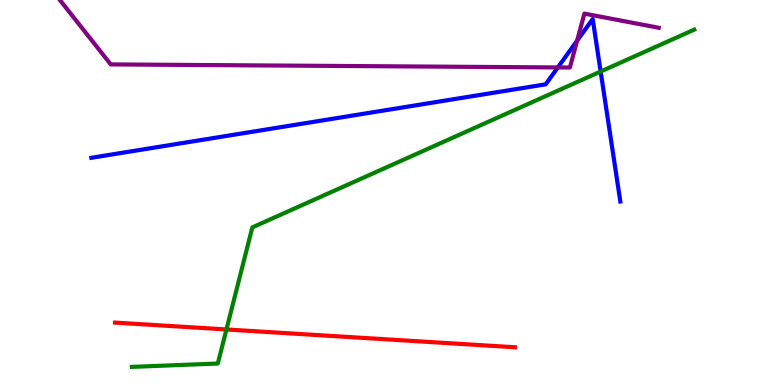[{'lines': ['blue', 'red'], 'intersections': []}, {'lines': ['green', 'red'], 'intersections': [{'x': 2.92, 'y': 1.44}]}, {'lines': ['purple', 'red'], 'intersections': []}, {'lines': ['blue', 'green'], 'intersections': [{'x': 7.75, 'y': 8.14}]}, {'lines': ['blue', 'purple'], 'intersections': [{'x': 7.2, 'y': 8.25}, {'x': 7.45, 'y': 8.94}]}, {'lines': ['green', 'purple'], 'intersections': []}]